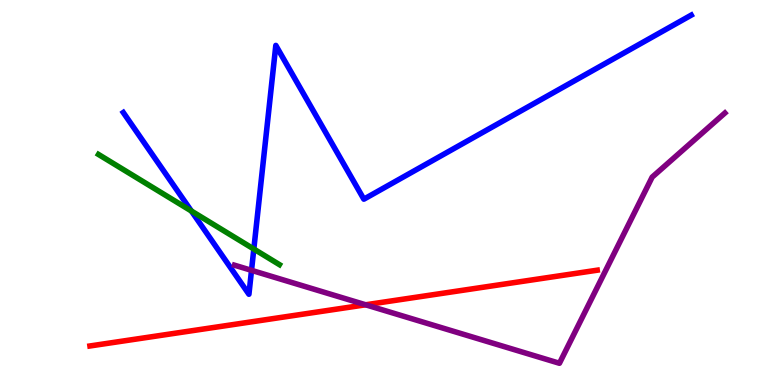[{'lines': ['blue', 'red'], 'intersections': []}, {'lines': ['green', 'red'], 'intersections': []}, {'lines': ['purple', 'red'], 'intersections': [{'x': 4.72, 'y': 2.08}]}, {'lines': ['blue', 'green'], 'intersections': [{'x': 2.47, 'y': 4.52}, {'x': 3.28, 'y': 3.53}]}, {'lines': ['blue', 'purple'], 'intersections': [{'x': 3.25, 'y': 2.98}]}, {'lines': ['green', 'purple'], 'intersections': []}]